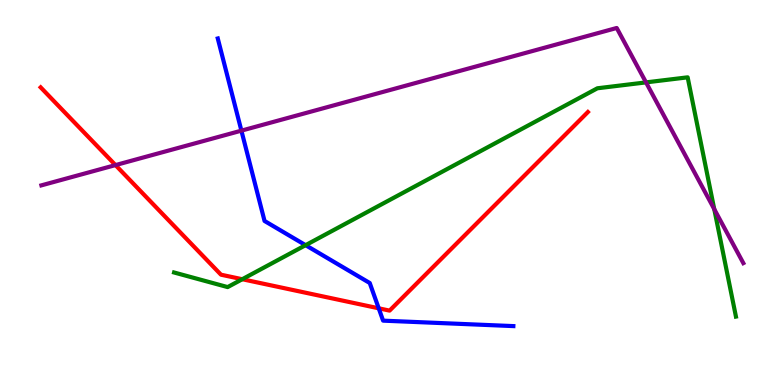[{'lines': ['blue', 'red'], 'intersections': [{'x': 4.89, 'y': 1.99}]}, {'lines': ['green', 'red'], 'intersections': [{'x': 3.13, 'y': 2.75}]}, {'lines': ['purple', 'red'], 'intersections': [{'x': 1.49, 'y': 5.71}]}, {'lines': ['blue', 'green'], 'intersections': [{'x': 3.94, 'y': 3.63}]}, {'lines': ['blue', 'purple'], 'intersections': [{'x': 3.11, 'y': 6.61}]}, {'lines': ['green', 'purple'], 'intersections': [{'x': 8.34, 'y': 7.86}, {'x': 9.22, 'y': 4.57}]}]